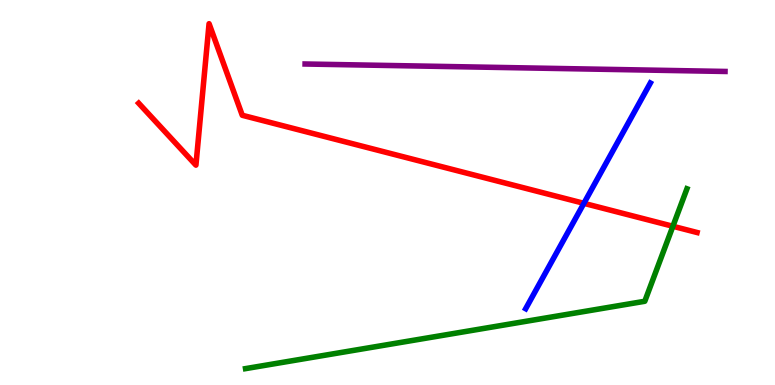[{'lines': ['blue', 'red'], 'intersections': [{'x': 7.53, 'y': 4.72}]}, {'lines': ['green', 'red'], 'intersections': [{'x': 8.68, 'y': 4.12}]}, {'lines': ['purple', 'red'], 'intersections': []}, {'lines': ['blue', 'green'], 'intersections': []}, {'lines': ['blue', 'purple'], 'intersections': []}, {'lines': ['green', 'purple'], 'intersections': []}]